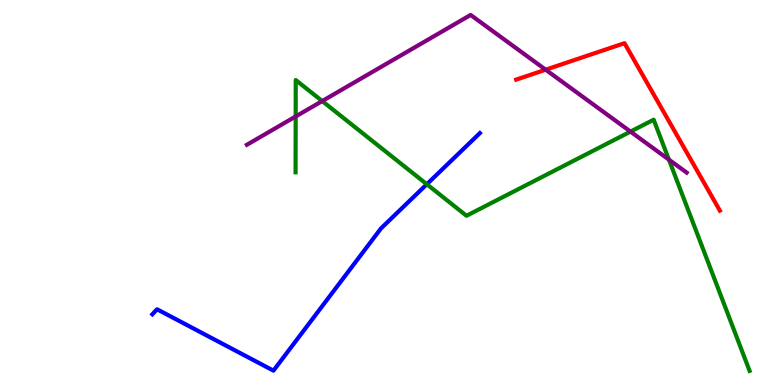[{'lines': ['blue', 'red'], 'intersections': []}, {'lines': ['green', 'red'], 'intersections': []}, {'lines': ['purple', 'red'], 'intersections': [{'x': 7.04, 'y': 8.19}]}, {'lines': ['blue', 'green'], 'intersections': [{'x': 5.51, 'y': 5.21}]}, {'lines': ['blue', 'purple'], 'intersections': []}, {'lines': ['green', 'purple'], 'intersections': [{'x': 3.82, 'y': 6.97}, {'x': 4.16, 'y': 7.37}, {'x': 8.14, 'y': 6.58}, {'x': 8.63, 'y': 5.85}]}]